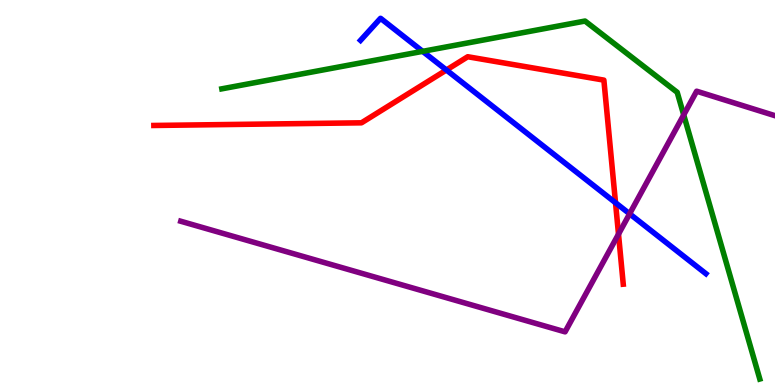[{'lines': ['blue', 'red'], 'intersections': [{'x': 5.76, 'y': 8.18}, {'x': 7.94, 'y': 4.73}]}, {'lines': ['green', 'red'], 'intersections': []}, {'lines': ['purple', 'red'], 'intersections': [{'x': 7.98, 'y': 3.92}]}, {'lines': ['blue', 'green'], 'intersections': [{'x': 5.45, 'y': 8.67}]}, {'lines': ['blue', 'purple'], 'intersections': [{'x': 8.12, 'y': 4.45}]}, {'lines': ['green', 'purple'], 'intersections': [{'x': 8.82, 'y': 7.02}]}]